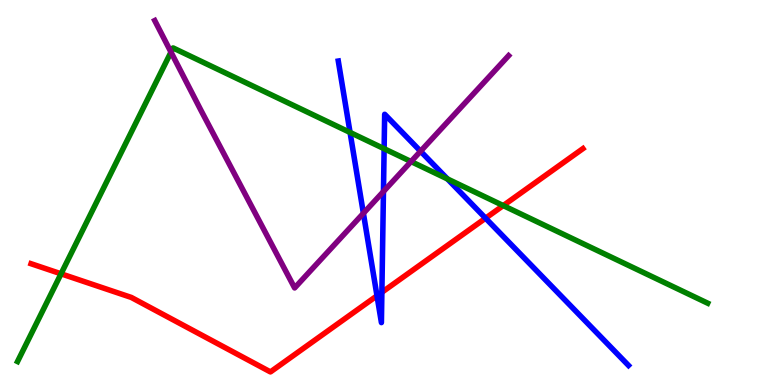[{'lines': ['blue', 'red'], 'intersections': [{'x': 4.86, 'y': 2.32}, {'x': 4.93, 'y': 2.41}, {'x': 6.27, 'y': 4.33}]}, {'lines': ['green', 'red'], 'intersections': [{'x': 0.788, 'y': 2.89}, {'x': 6.49, 'y': 4.66}]}, {'lines': ['purple', 'red'], 'intersections': []}, {'lines': ['blue', 'green'], 'intersections': [{'x': 4.52, 'y': 6.56}, {'x': 4.96, 'y': 6.14}, {'x': 5.77, 'y': 5.35}]}, {'lines': ['blue', 'purple'], 'intersections': [{'x': 4.69, 'y': 4.46}, {'x': 4.95, 'y': 5.03}, {'x': 5.43, 'y': 6.07}]}, {'lines': ['green', 'purple'], 'intersections': [{'x': 2.21, 'y': 8.65}, {'x': 5.3, 'y': 5.8}]}]